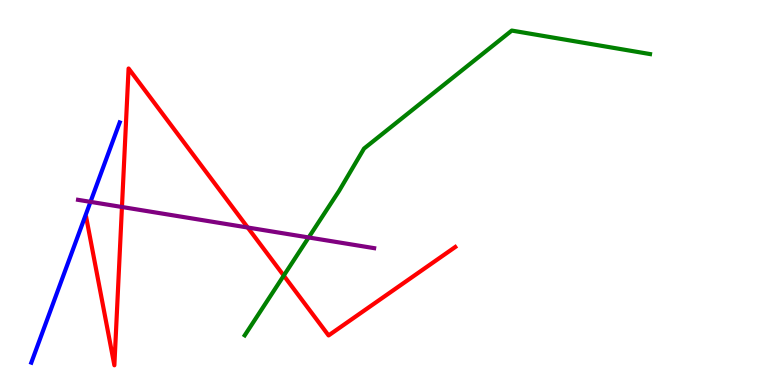[{'lines': ['blue', 'red'], 'intersections': []}, {'lines': ['green', 'red'], 'intersections': [{'x': 3.66, 'y': 2.84}]}, {'lines': ['purple', 'red'], 'intersections': [{'x': 1.57, 'y': 4.62}, {'x': 3.2, 'y': 4.09}]}, {'lines': ['blue', 'green'], 'intersections': []}, {'lines': ['blue', 'purple'], 'intersections': [{'x': 1.17, 'y': 4.76}]}, {'lines': ['green', 'purple'], 'intersections': [{'x': 3.98, 'y': 3.83}]}]